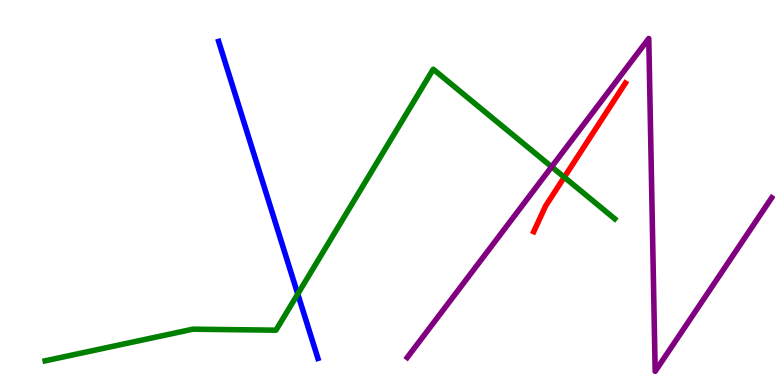[{'lines': ['blue', 'red'], 'intersections': []}, {'lines': ['green', 'red'], 'intersections': [{'x': 7.28, 'y': 5.4}]}, {'lines': ['purple', 'red'], 'intersections': []}, {'lines': ['blue', 'green'], 'intersections': [{'x': 3.84, 'y': 2.36}]}, {'lines': ['blue', 'purple'], 'intersections': []}, {'lines': ['green', 'purple'], 'intersections': [{'x': 7.12, 'y': 5.67}]}]